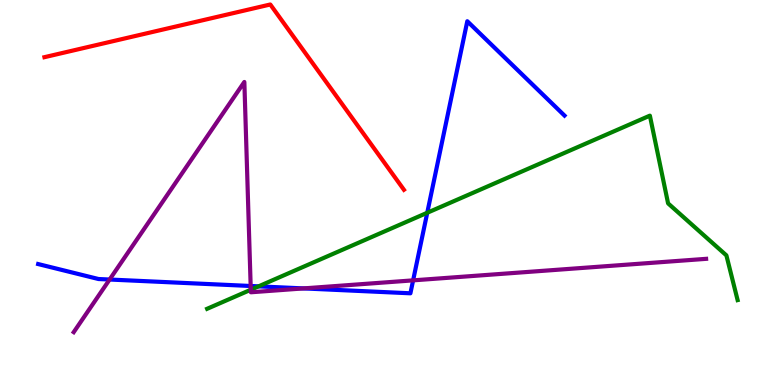[{'lines': ['blue', 'red'], 'intersections': []}, {'lines': ['green', 'red'], 'intersections': []}, {'lines': ['purple', 'red'], 'intersections': []}, {'lines': ['blue', 'green'], 'intersections': [{'x': 3.34, 'y': 2.56}, {'x': 5.51, 'y': 4.47}]}, {'lines': ['blue', 'purple'], 'intersections': [{'x': 1.41, 'y': 2.74}, {'x': 3.23, 'y': 2.57}, {'x': 3.92, 'y': 2.51}, {'x': 5.33, 'y': 2.72}]}, {'lines': ['green', 'purple'], 'intersections': [{'x': 3.24, 'y': 2.47}]}]